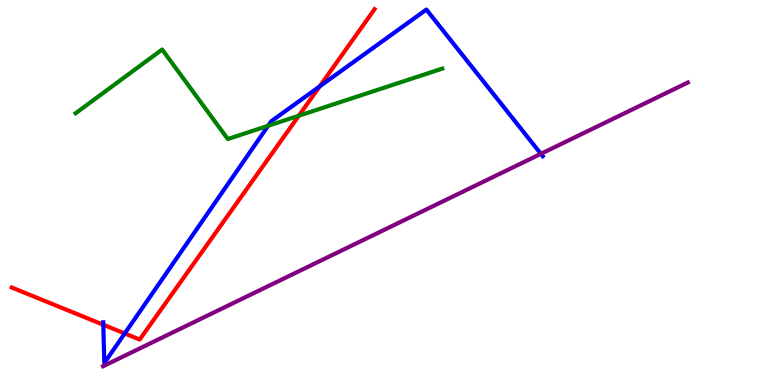[{'lines': ['blue', 'red'], 'intersections': [{'x': 1.33, 'y': 1.57}, {'x': 1.61, 'y': 1.34}, {'x': 4.12, 'y': 7.76}]}, {'lines': ['green', 'red'], 'intersections': [{'x': 3.86, 'y': 6.99}]}, {'lines': ['purple', 'red'], 'intersections': []}, {'lines': ['blue', 'green'], 'intersections': [{'x': 3.46, 'y': 6.73}]}, {'lines': ['blue', 'purple'], 'intersections': [{'x': 6.98, 'y': 6.0}]}, {'lines': ['green', 'purple'], 'intersections': []}]